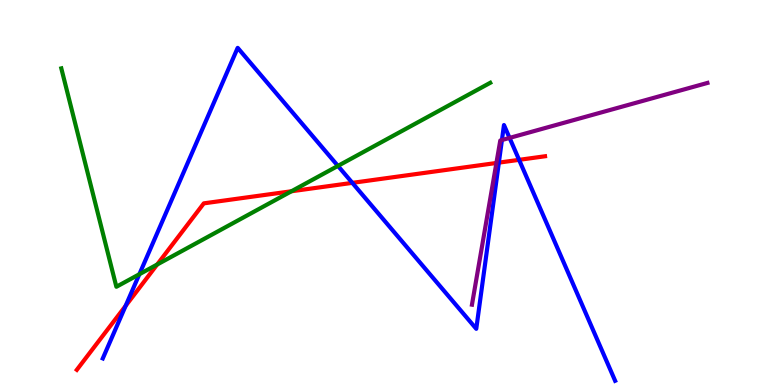[{'lines': ['blue', 'red'], 'intersections': [{'x': 1.62, 'y': 2.06}, {'x': 4.55, 'y': 5.25}, {'x': 6.44, 'y': 5.78}, {'x': 6.7, 'y': 5.85}]}, {'lines': ['green', 'red'], 'intersections': [{'x': 2.03, 'y': 3.13}, {'x': 3.76, 'y': 5.03}]}, {'lines': ['purple', 'red'], 'intersections': [{'x': 6.41, 'y': 5.77}]}, {'lines': ['blue', 'green'], 'intersections': [{'x': 1.8, 'y': 2.88}, {'x': 4.36, 'y': 5.69}]}, {'lines': ['blue', 'purple'], 'intersections': [{'x': 6.48, 'y': 6.36}, {'x': 6.58, 'y': 6.42}]}, {'lines': ['green', 'purple'], 'intersections': []}]